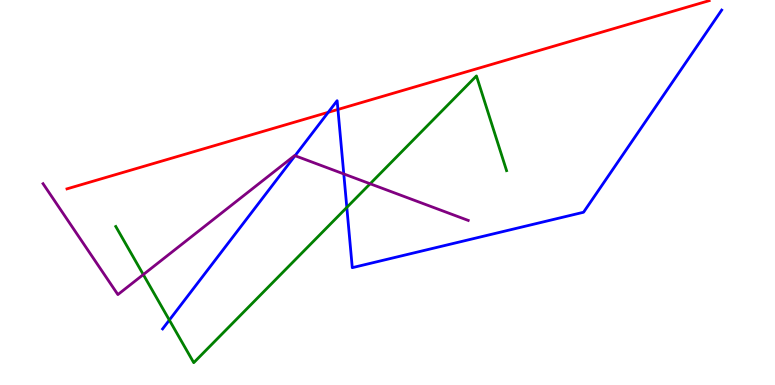[{'lines': ['blue', 'red'], 'intersections': [{'x': 4.24, 'y': 7.08}, {'x': 4.36, 'y': 7.16}]}, {'lines': ['green', 'red'], 'intersections': []}, {'lines': ['purple', 'red'], 'intersections': []}, {'lines': ['blue', 'green'], 'intersections': [{'x': 2.19, 'y': 1.69}, {'x': 4.48, 'y': 4.61}]}, {'lines': ['blue', 'purple'], 'intersections': [{'x': 3.81, 'y': 5.96}, {'x': 4.44, 'y': 5.48}]}, {'lines': ['green', 'purple'], 'intersections': [{'x': 1.85, 'y': 2.87}, {'x': 4.78, 'y': 5.23}]}]